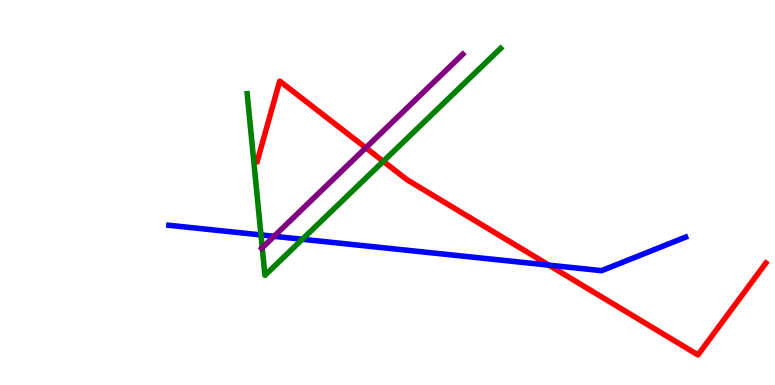[{'lines': ['blue', 'red'], 'intersections': [{'x': 7.08, 'y': 3.11}]}, {'lines': ['green', 'red'], 'intersections': [{'x': 4.95, 'y': 5.81}]}, {'lines': ['purple', 'red'], 'intersections': [{'x': 4.72, 'y': 6.16}]}, {'lines': ['blue', 'green'], 'intersections': [{'x': 3.37, 'y': 3.9}, {'x': 3.9, 'y': 3.79}]}, {'lines': ['blue', 'purple'], 'intersections': [{'x': 3.54, 'y': 3.86}]}, {'lines': ['green', 'purple'], 'intersections': [{'x': 3.38, 'y': 3.57}]}]